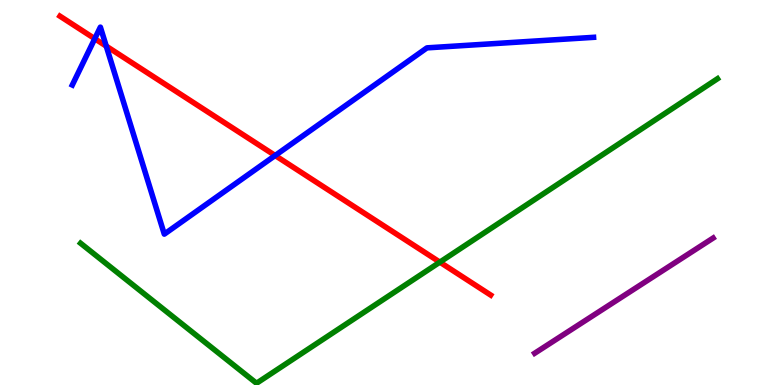[{'lines': ['blue', 'red'], 'intersections': [{'x': 1.22, 'y': 8.99}, {'x': 1.37, 'y': 8.8}, {'x': 3.55, 'y': 5.96}]}, {'lines': ['green', 'red'], 'intersections': [{'x': 5.68, 'y': 3.19}]}, {'lines': ['purple', 'red'], 'intersections': []}, {'lines': ['blue', 'green'], 'intersections': []}, {'lines': ['blue', 'purple'], 'intersections': []}, {'lines': ['green', 'purple'], 'intersections': []}]